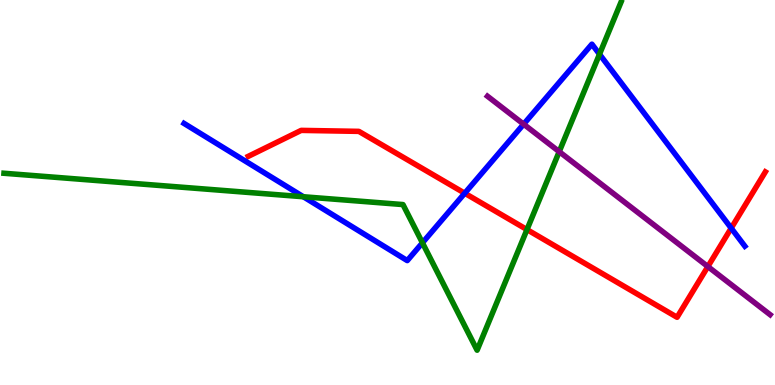[{'lines': ['blue', 'red'], 'intersections': [{'x': 6.0, 'y': 4.98}, {'x': 9.43, 'y': 4.07}]}, {'lines': ['green', 'red'], 'intersections': [{'x': 6.8, 'y': 4.04}]}, {'lines': ['purple', 'red'], 'intersections': [{'x': 9.13, 'y': 3.08}]}, {'lines': ['blue', 'green'], 'intersections': [{'x': 3.91, 'y': 4.89}, {'x': 5.45, 'y': 3.69}, {'x': 7.74, 'y': 8.59}]}, {'lines': ['blue', 'purple'], 'intersections': [{'x': 6.76, 'y': 6.77}]}, {'lines': ['green', 'purple'], 'intersections': [{'x': 7.22, 'y': 6.06}]}]